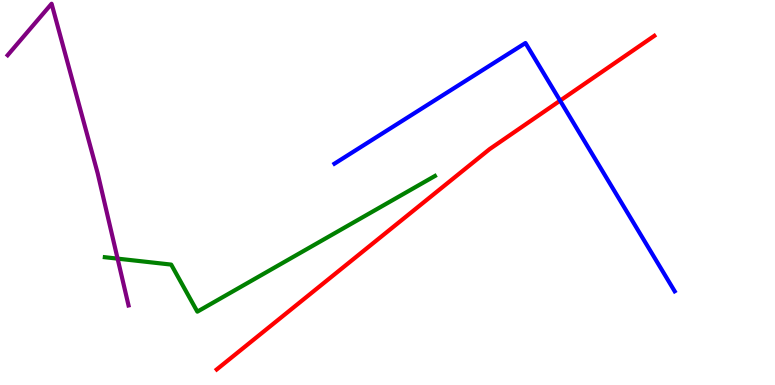[{'lines': ['blue', 'red'], 'intersections': [{'x': 7.23, 'y': 7.39}]}, {'lines': ['green', 'red'], 'intersections': []}, {'lines': ['purple', 'red'], 'intersections': []}, {'lines': ['blue', 'green'], 'intersections': []}, {'lines': ['blue', 'purple'], 'intersections': []}, {'lines': ['green', 'purple'], 'intersections': [{'x': 1.52, 'y': 3.28}]}]